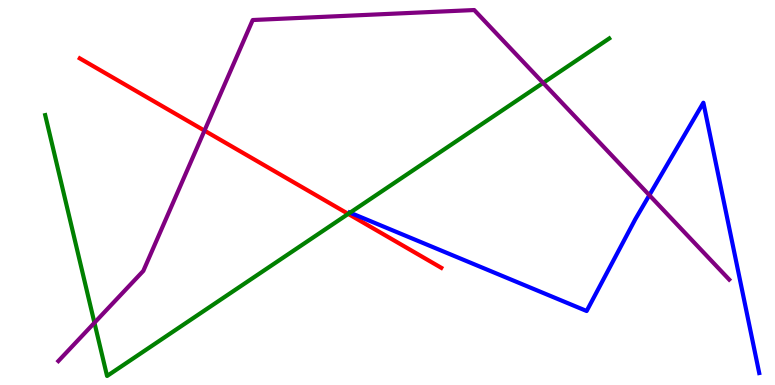[{'lines': ['blue', 'red'], 'intersections': []}, {'lines': ['green', 'red'], 'intersections': [{'x': 4.49, 'y': 4.44}]}, {'lines': ['purple', 'red'], 'intersections': [{'x': 2.64, 'y': 6.61}]}, {'lines': ['blue', 'green'], 'intersections': [{'x': 4.52, 'y': 4.48}]}, {'lines': ['blue', 'purple'], 'intersections': [{'x': 8.38, 'y': 4.93}]}, {'lines': ['green', 'purple'], 'intersections': [{'x': 1.22, 'y': 1.62}, {'x': 7.01, 'y': 7.85}]}]